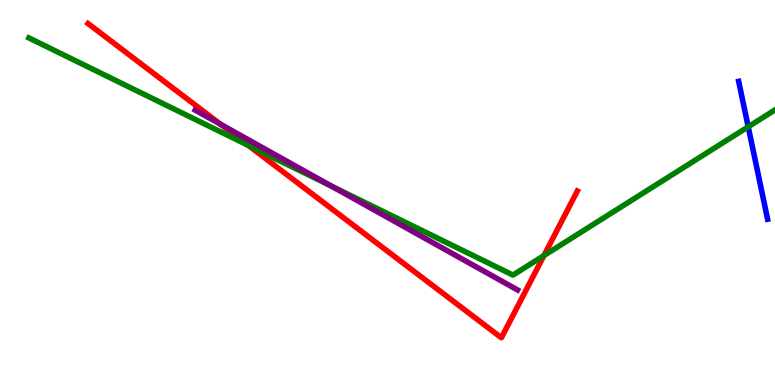[{'lines': ['blue', 'red'], 'intersections': []}, {'lines': ['green', 'red'], 'intersections': [{'x': 3.2, 'y': 6.22}, {'x': 7.02, 'y': 3.36}]}, {'lines': ['purple', 'red'], 'intersections': [{'x': 2.84, 'y': 6.77}]}, {'lines': ['blue', 'green'], 'intersections': [{'x': 9.65, 'y': 6.71}]}, {'lines': ['blue', 'purple'], 'intersections': []}, {'lines': ['green', 'purple'], 'intersections': [{'x': 4.28, 'y': 5.16}]}]